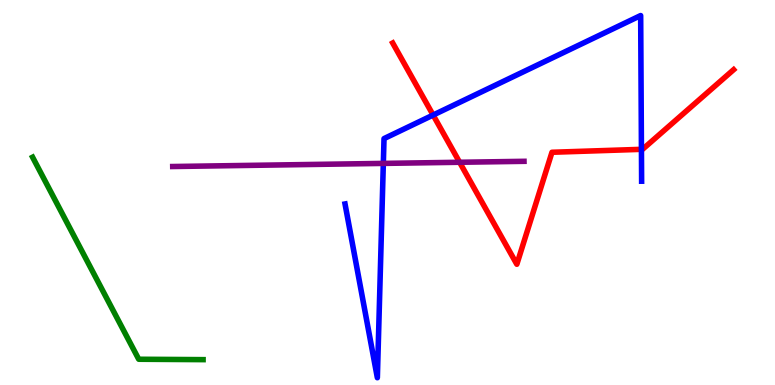[{'lines': ['blue', 'red'], 'intersections': [{'x': 5.59, 'y': 7.01}, {'x': 8.28, 'y': 6.12}]}, {'lines': ['green', 'red'], 'intersections': []}, {'lines': ['purple', 'red'], 'intersections': [{'x': 5.93, 'y': 5.79}]}, {'lines': ['blue', 'green'], 'intersections': []}, {'lines': ['blue', 'purple'], 'intersections': [{'x': 4.95, 'y': 5.76}]}, {'lines': ['green', 'purple'], 'intersections': []}]